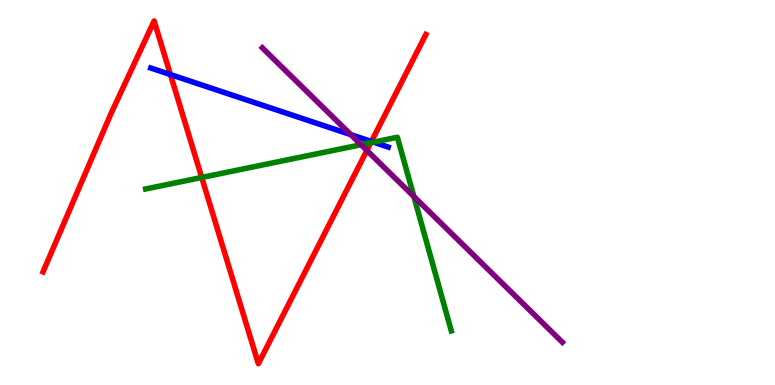[{'lines': ['blue', 'red'], 'intersections': [{'x': 2.2, 'y': 8.06}, {'x': 4.79, 'y': 6.32}]}, {'lines': ['green', 'red'], 'intersections': [{'x': 2.6, 'y': 5.39}, {'x': 4.78, 'y': 6.29}]}, {'lines': ['purple', 'red'], 'intersections': [{'x': 4.73, 'y': 6.09}]}, {'lines': ['blue', 'green'], 'intersections': [{'x': 4.82, 'y': 6.31}]}, {'lines': ['blue', 'purple'], 'intersections': [{'x': 4.53, 'y': 6.5}]}, {'lines': ['green', 'purple'], 'intersections': [{'x': 4.66, 'y': 6.24}, {'x': 5.34, 'y': 4.89}]}]